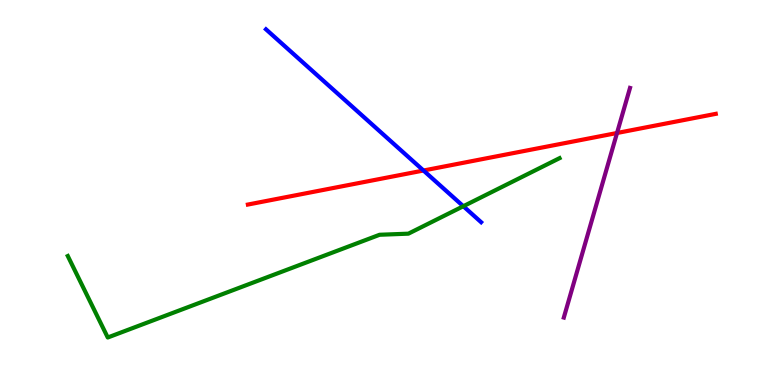[{'lines': ['blue', 'red'], 'intersections': [{'x': 5.46, 'y': 5.57}]}, {'lines': ['green', 'red'], 'intersections': []}, {'lines': ['purple', 'red'], 'intersections': [{'x': 7.96, 'y': 6.55}]}, {'lines': ['blue', 'green'], 'intersections': [{'x': 5.98, 'y': 4.64}]}, {'lines': ['blue', 'purple'], 'intersections': []}, {'lines': ['green', 'purple'], 'intersections': []}]